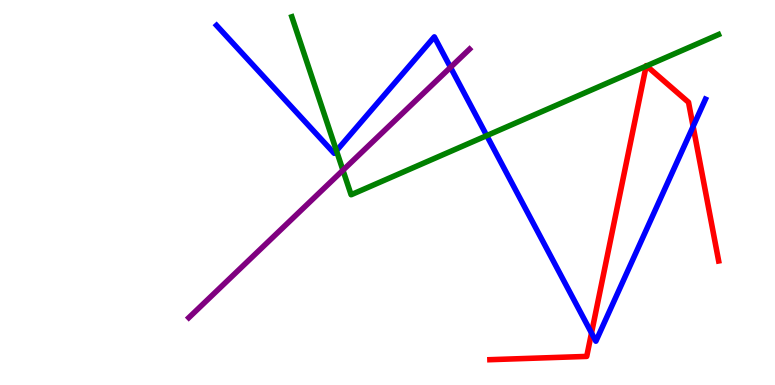[{'lines': ['blue', 'red'], 'intersections': [{'x': 7.63, 'y': 1.35}, {'x': 8.94, 'y': 6.72}]}, {'lines': ['green', 'red'], 'intersections': [{'x': 8.34, 'y': 8.28}, {'x': 8.34, 'y': 8.29}]}, {'lines': ['purple', 'red'], 'intersections': []}, {'lines': ['blue', 'green'], 'intersections': [{'x': 4.34, 'y': 6.08}, {'x': 6.28, 'y': 6.48}]}, {'lines': ['blue', 'purple'], 'intersections': [{'x': 5.81, 'y': 8.25}]}, {'lines': ['green', 'purple'], 'intersections': [{'x': 4.43, 'y': 5.58}]}]